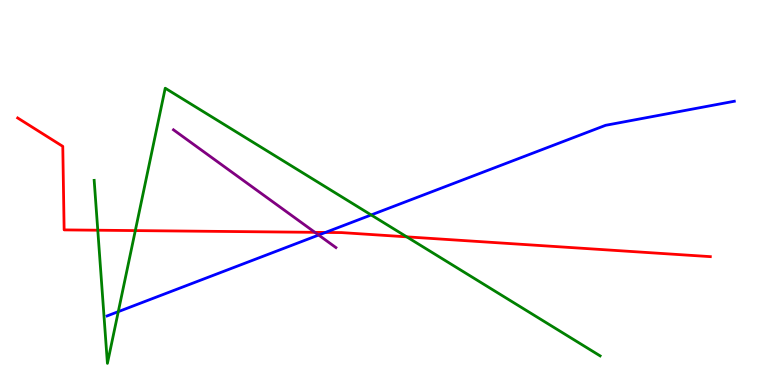[{'lines': ['blue', 'red'], 'intersections': [{'x': 4.2, 'y': 3.96}]}, {'lines': ['green', 'red'], 'intersections': [{'x': 1.26, 'y': 4.02}, {'x': 1.75, 'y': 4.01}, {'x': 5.25, 'y': 3.85}]}, {'lines': ['purple', 'red'], 'intersections': [{'x': 4.06, 'y': 3.97}]}, {'lines': ['blue', 'green'], 'intersections': [{'x': 1.53, 'y': 1.91}, {'x': 4.79, 'y': 4.42}]}, {'lines': ['blue', 'purple'], 'intersections': [{'x': 4.11, 'y': 3.9}]}, {'lines': ['green', 'purple'], 'intersections': []}]